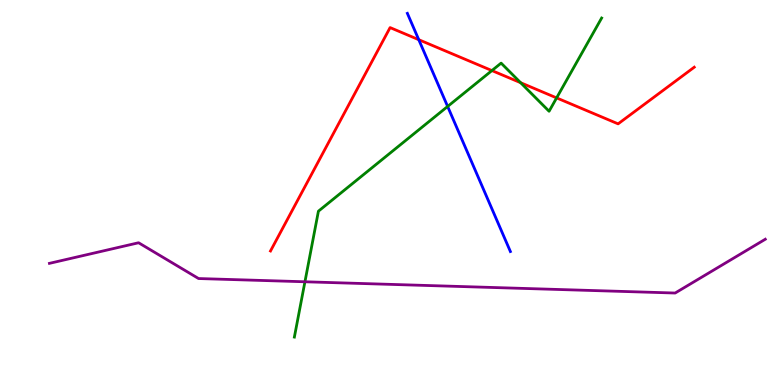[{'lines': ['blue', 'red'], 'intersections': [{'x': 5.4, 'y': 8.97}]}, {'lines': ['green', 'red'], 'intersections': [{'x': 6.35, 'y': 8.17}, {'x': 6.72, 'y': 7.85}, {'x': 7.18, 'y': 7.46}]}, {'lines': ['purple', 'red'], 'intersections': []}, {'lines': ['blue', 'green'], 'intersections': [{'x': 5.78, 'y': 7.23}]}, {'lines': ['blue', 'purple'], 'intersections': []}, {'lines': ['green', 'purple'], 'intersections': [{'x': 3.93, 'y': 2.68}]}]